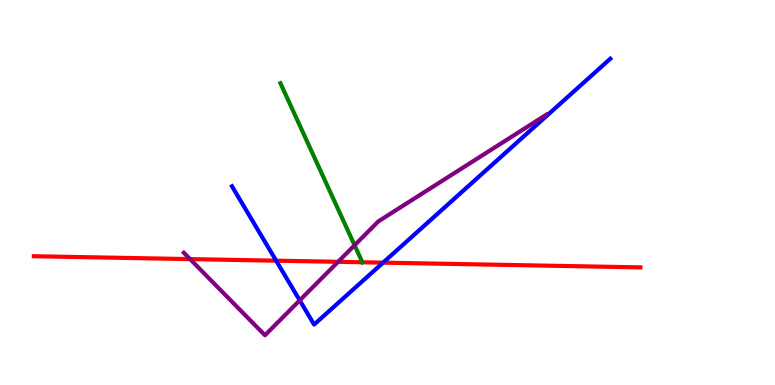[{'lines': ['blue', 'red'], 'intersections': [{'x': 3.56, 'y': 3.23}, {'x': 4.94, 'y': 3.18}]}, {'lines': ['green', 'red'], 'intersections': [{'x': 4.68, 'y': 3.19}]}, {'lines': ['purple', 'red'], 'intersections': [{'x': 2.45, 'y': 3.27}, {'x': 4.36, 'y': 3.2}]}, {'lines': ['blue', 'green'], 'intersections': []}, {'lines': ['blue', 'purple'], 'intersections': [{'x': 3.87, 'y': 2.2}]}, {'lines': ['green', 'purple'], 'intersections': [{'x': 4.58, 'y': 3.63}]}]